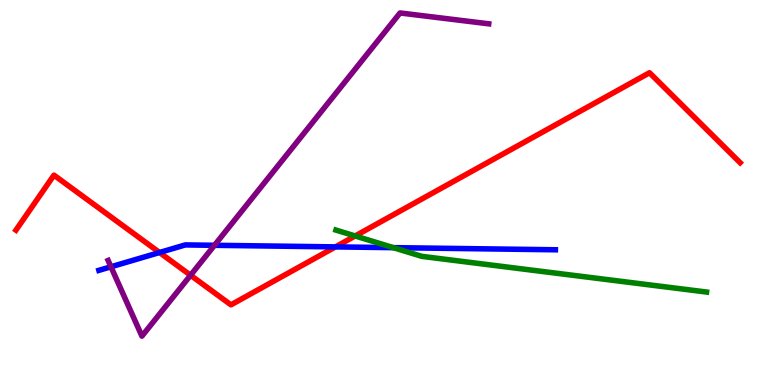[{'lines': ['blue', 'red'], 'intersections': [{'x': 2.06, 'y': 3.44}, {'x': 4.33, 'y': 3.59}]}, {'lines': ['green', 'red'], 'intersections': [{'x': 4.58, 'y': 3.87}]}, {'lines': ['purple', 'red'], 'intersections': [{'x': 2.46, 'y': 2.85}]}, {'lines': ['blue', 'green'], 'intersections': [{'x': 5.08, 'y': 3.57}]}, {'lines': ['blue', 'purple'], 'intersections': [{'x': 1.43, 'y': 3.07}, {'x': 2.77, 'y': 3.63}]}, {'lines': ['green', 'purple'], 'intersections': []}]